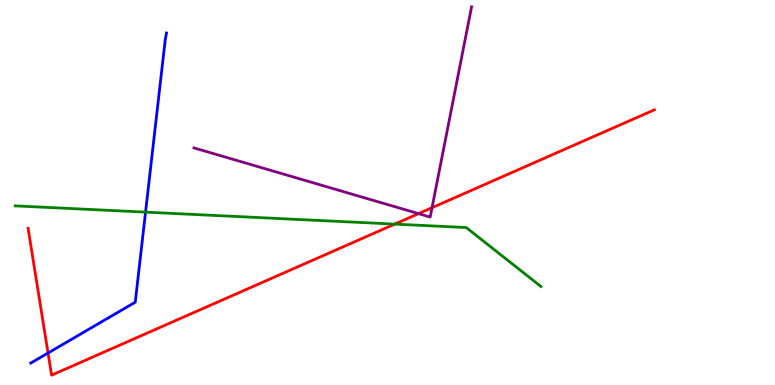[{'lines': ['blue', 'red'], 'intersections': [{'x': 0.62, 'y': 0.831}]}, {'lines': ['green', 'red'], 'intersections': [{'x': 5.09, 'y': 4.18}]}, {'lines': ['purple', 'red'], 'intersections': [{'x': 5.4, 'y': 4.45}, {'x': 5.57, 'y': 4.61}]}, {'lines': ['blue', 'green'], 'intersections': [{'x': 1.88, 'y': 4.49}]}, {'lines': ['blue', 'purple'], 'intersections': []}, {'lines': ['green', 'purple'], 'intersections': []}]